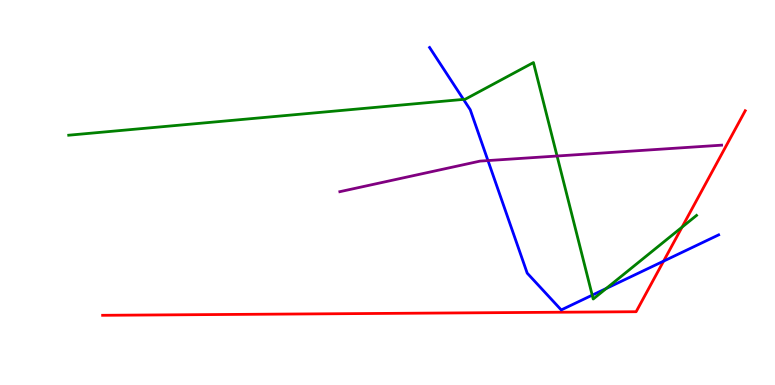[{'lines': ['blue', 'red'], 'intersections': [{'x': 8.56, 'y': 3.22}]}, {'lines': ['green', 'red'], 'intersections': [{'x': 8.8, 'y': 4.1}]}, {'lines': ['purple', 'red'], 'intersections': []}, {'lines': ['blue', 'green'], 'intersections': [{'x': 5.98, 'y': 7.42}, {'x': 7.64, 'y': 2.33}, {'x': 7.82, 'y': 2.51}]}, {'lines': ['blue', 'purple'], 'intersections': [{'x': 6.3, 'y': 5.83}]}, {'lines': ['green', 'purple'], 'intersections': [{'x': 7.19, 'y': 5.95}]}]